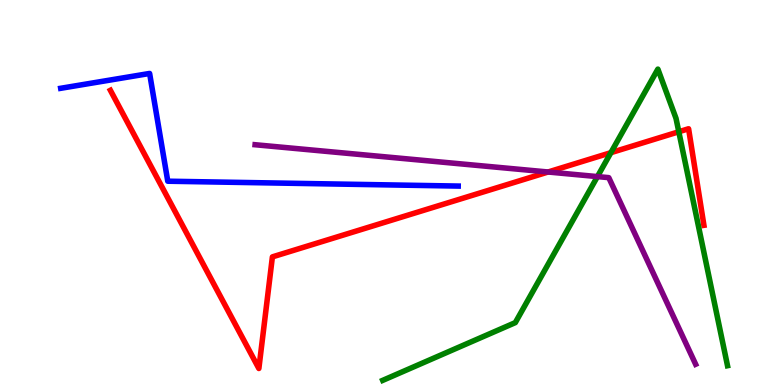[{'lines': ['blue', 'red'], 'intersections': []}, {'lines': ['green', 'red'], 'intersections': [{'x': 7.88, 'y': 6.03}, {'x': 8.76, 'y': 6.58}]}, {'lines': ['purple', 'red'], 'intersections': [{'x': 7.07, 'y': 5.53}]}, {'lines': ['blue', 'green'], 'intersections': []}, {'lines': ['blue', 'purple'], 'intersections': []}, {'lines': ['green', 'purple'], 'intersections': [{'x': 7.71, 'y': 5.41}]}]